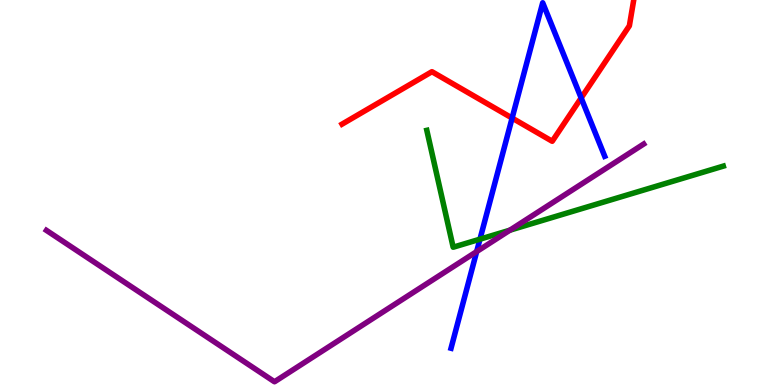[{'lines': ['blue', 'red'], 'intersections': [{'x': 6.61, 'y': 6.93}, {'x': 7.5, 'y': 7.46}]}, {'lines': ['green', 'red'], 'intersections': []}, {'lines': ['purple', 'red'], 'intersections': []}, {'lines': ['blue', 'green'], 'intersections': [{'x': 6.19, 'y': 3.79}]}, {'lines': ['blue', 'purple'], 'intersections': [{'x': 6.15, 'y': 3.47}]}, {'lines': ['green', 'purple'], 'intersections': [{'x': 6.58, 'y': 4.02}]}]